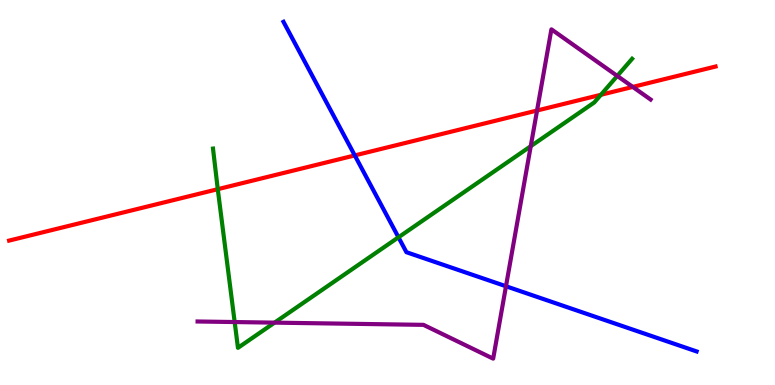[{'lines': ['blue', 'red'], 'intersections': [{'x': 4.58, 'y': 5.96}]}, {'lines': ['green', 'red'], 'intersections': [{'x': 2.81, 'y': 5.09}, {'x': 7.75, 'y': 7.54}]}, {'lines': ['purple', 'red'], 'intersections': [{'x': 6.93, 'y': 7.13}, {'x': 8.17, 'y': 7.74}]}, {'lines': ['blue', 'green'], 'intersections': [{'x': 5.14, 'y': 3.84}]}, {'lines': ['blue', 'purple'], 'intersections': [{'x': 6.53, 'y': 2.57}]}, {'lines': ['green', 'purple'], 'intersections': [{'x': 3.03, 'y': 1.64}, {'x': 3.54, 'y': 1.62}, {'x': 6.85, 'y': 6.2}, {'x': 7.96, 'y': 8.03}]}]